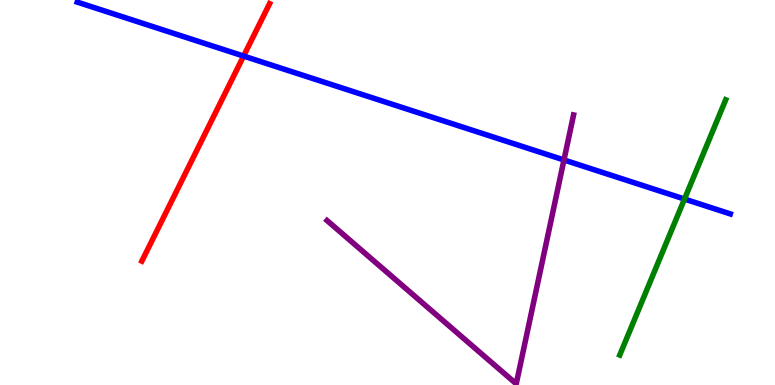[{'lines': ['blue', 'red'], 'intersections': [{'x': 3.14, 'y': 8.54}]}, {'lines': ['green', 'red'], 'intersections': []}, {'lines': ['purple', 'red'], 'intersections': []}, {'lines': ['blue', 'green'], 'intersections': [{'x': 8.83, 'y': 4.83}]}, {'lines': ['blue', 'purple'], 'intersections': [{'x': 7.28, 'y': 5.85}]}, {'lines': ['green', 'purple'], 'intersections': []}]